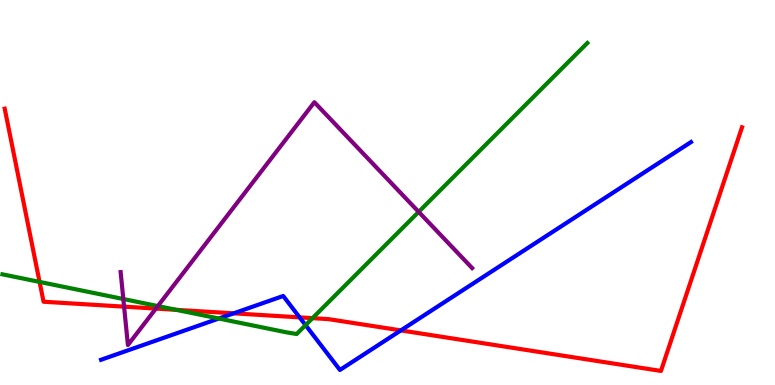[{'lines': ['blue', 'red'], 'intersections': [{'x': 3.01, 'y': 1.86}, {'x': 3.87, 'y': 1.76}, {'x': 5.17, 'y': 1.42}]}, {'lines': ['green', 'red'], 'intersections': [{'x': 0.511, 'y': 2.68}, {'x': 2.28, 'y': 1.95}, {'x': 4.03, 'y': 1.74}]}, {'lines': ['purple', 'red'], 'intersections': [{'x': 1.6, 'y': 2.04}, {'x': 2.01, 'y': 1.98}]}, {'lines': ['blue', 'green'], 'intersections': [{'x': 2.82, 'y': 1.73}, {'x': 3.94, 'y': 1.56}]}, {'lines': ['blue', 'purple'], 'intersections': []}, {'lines': ['green', 'purple'], 'intersections': [{'x': 1.59, 'y': 2.23}, {'x': 2.04, 'y': 2.05}, {'x': 5.4, 'y': 4.5}]}]